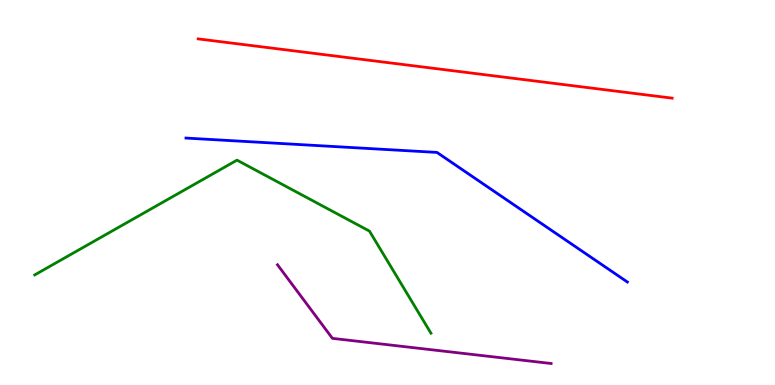[{'lines': ['blue', 'red'], 'intersections': []}, {'lines': ['green', 'red'], 'intersections': []}, {'lines': ['purple', 'red'], 'intersections': []}, {'lines': ['blue', 'green'], 'intersections': []}, {'lines': ['blue', 'purple'], 'intersections': []}, {'lines': ['green', 'purple'], 'intersections': []}]